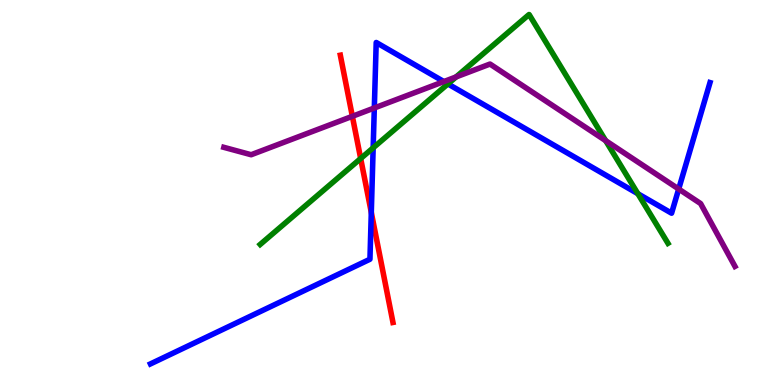[{'lines': ['blue', 'red'], 'intersections': [{'x': 4.79, 'y': 4.48}]}, {'lines': ['green', 'red'], 'intersections': [{'x': 4.65, 'y': 5.88}]}, {'lines': ['purple', 'red'], 'intersections': [{'x': 4.55, 'y': 6.98}]}, {'lines': ['blue', 'green'], 'intersections': [{'x': 4.82, 'y': 6.16}, {'x': 5.78, 'y': 7.82}, {'x': 8.23, 'y': 4.97}]}, {'lines': ['blue', 'purple'], 'intersections': [{'x': 4.83, 'y': 7.2}, {'x': 5.73, 'y': 7.88}, {'x': 8.76, 'y': 5.09}]}, {'lines': ['green', 'purple'], 'intersections': [{'x': 5.89, 'y': 8.0}, {'x': 7.82, 'y': 6.35}]}]